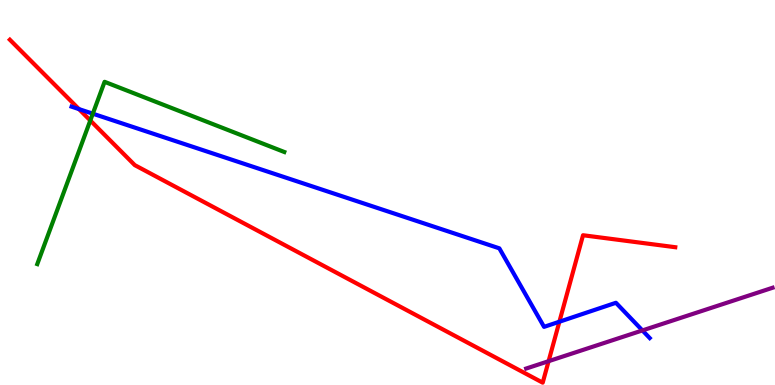[{'lines': ['blue', 'red'], 'intersections': [{'x': 1.02, 'y': 7.17}, {'x': 7.22, 'y': 1.64}]}, {'lines': ['green', 'red'], 'intersections': [{'x': 1.17, 'y': 6.87}]}, {'lines': ['purple', 'red'], 'intersections': [{'x': 7.08, 'y': 0.618}]}, {'lines': ['blue', 'green'], 'intersections': [{'x': 1.2, 'y': 7.05}]}, {'lines': ['blue', 'purple'], 'intersections': [{'x': 8.29, 'y': 1.42}]}, {'lines': ['green', 'purple'], 'intersections': []}]